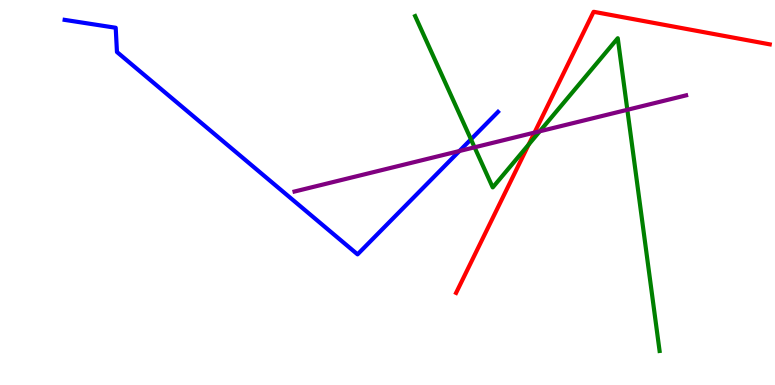[{'lines': ['blue', 'red'], 'intersections': []}, {'lines': ['green', 'red'], 'intersections': [{'x': 6.82, 'y': 6.25}]}, {'lines': ['purple', 'red'], 'intersections': [{'x': 6.9, 'y': 6.56}]}, {'lines': ['blue', 'green'], 'intersections': [{'x': 6.08, 'y': 6.38}]}, {'lines': ['blue', 'purple'], 'intersections': [{'x': 5.93, 'y': 6.08}]}, {'lines': ['green', 'purple'], 'intersections': [{'x': 6.12, 'y': 6.17}, {'x': 6.96, 'y': 6.59}, {'x': 8.09, 'y': 7.15}]}]